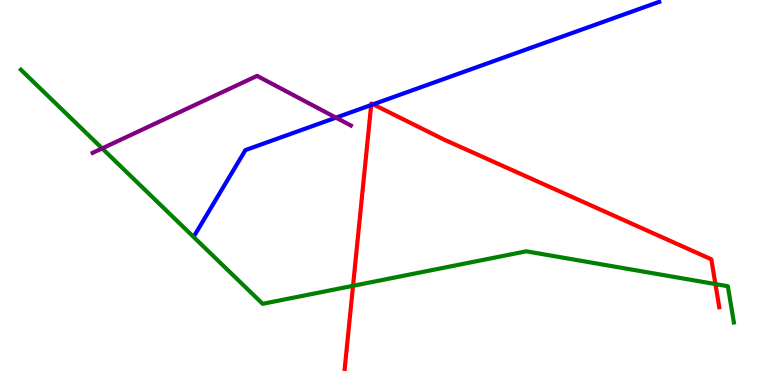[{'lines': ['blue', 'red'], 'intersections': [{'x': 4.79, 'y': 7.27}, {'x': 4.81, 'y': 7.29}]}, {'lines': ['green', 'red'], 'intersections': [{'x': 4.56, 'y': 2.58}, {'x': 9.23, 'y': 2.62}]}, {'lines': ['purple', 'red'], 'intersections': []}, {'lines': ['blue', 'green'], 'intersections': []}, {'lines': ['blue', 'purple'], 'intersections': [{'x': 4.34, 'y': 6.94}]}, {'lines': ['green', 'purple'], 'intersections': [{'x': 1.32, 'y': 6.15}]}]